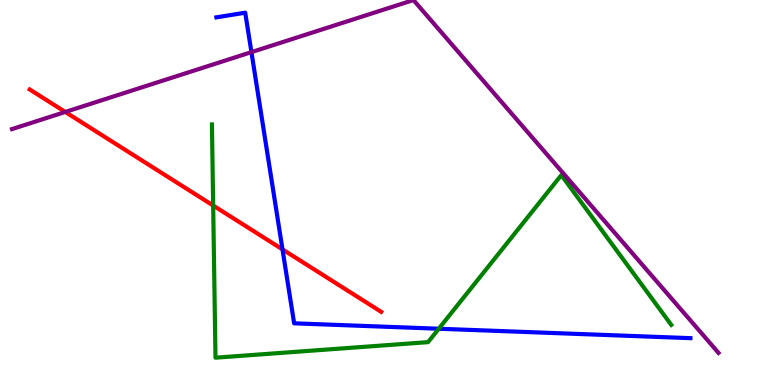[{'lines': ['blue', 'red'], 'intersections': [{'x': 3.65, 'y': 3.52}]}, {'lines': ['green', 'red'], 'intersections': [{'x': 2.75, 'y': 4.66}]}, {'lines': ['purple', 'red'], 'intersections': [{'x': 0.842, 'y': 7.09}]}, {'lines': ['blue', 'green'], 'intersections': [{'x': 5.66, 'y': 1.46}]}, {'lines': ['blue', 'purple'], 'intersections': [{'x': 3.24, 'y': 8.65}]}, {'lines': ['green', 'purple'], 'intersections': []}]